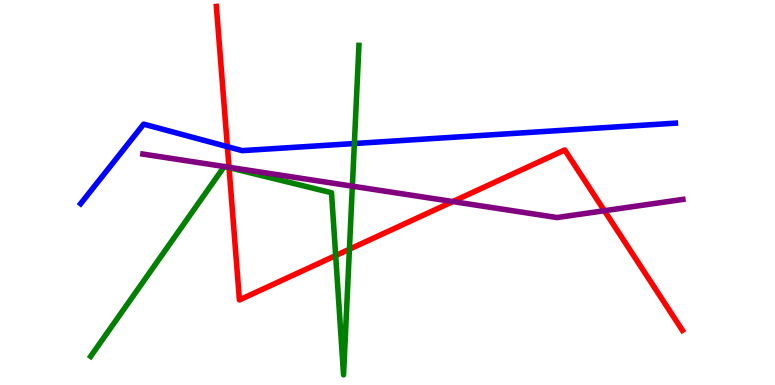[{'lines': ['blue', 'red'], 'intersections': [{'x': 2.93, 'y': 6.19}]}, {'lines': ['green', 'red'], 'intersections': [{'x': 2.96, 'y': 5.65}, {'x': 4.33, 'y': 3.36}, {'x': 4.51, 'y': 3.53}]}, {'lines': ['purple', 'red'], 'intersections': [{'x': 2.95, 'y': 5.66}, {'x': 5.84, 'y': 4.76}, {'x': 7.8, 'y': 4.53}]}, {'lines': ['blue', 'green'], 'intersections': [{'x': 4.57, 'y': 6.27}]}, {'lines': ['blue', 'purple'], 'intersections': []}, {'lines': ['green', 'purple'], 'intersections': [{'x': 2.89, 'y': 5.67}, {'x': 2.91, 'y': 5.67}, {'x': 4.55, 'y': 5.16}]}]